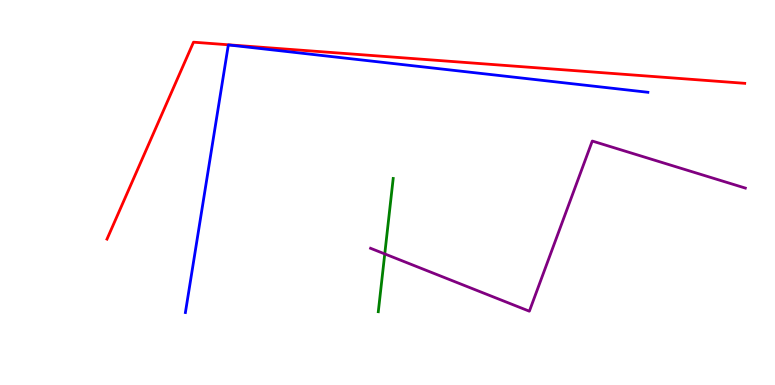[{'lines': ['blue', 'red'], 'intersections': []}, {'lines': ['green', 'red'], 'intersections': []}, {'lines': ['purple', 'red'], 'intersections': []}, {'lines': ['blue', 'green'], 'intersections': []}, {'lines': ['blue', 'purple'], 'intersections': []}, {'lines': ['green', 'purple'], 'intersections': [{'x': 4.96, 'y': 3.4}]}]